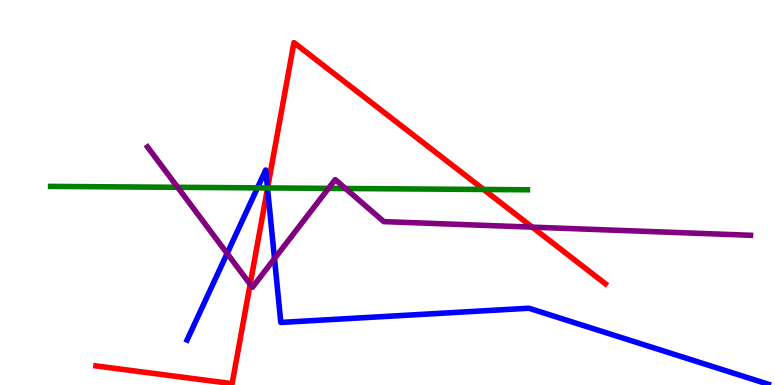[{'lines': ['blue', 'red'], 'intersections': [{'x': 3.45, 'y': 5.11}]}, {'lines': ['green', 'red'], 'intersections': [{'x': 3.45, 'y': 5.12}, {'x': 6.24, 'y': 5.08}]}, {'lines': ['purple', 'red'], 'intersections': [{'x': 3.23, 'y': 2.62}, {'x': 6.87, 'y': 4.1}]}, {'lines': ['blue', 'green'], 'intersections': [{'x': 3.32, 'y': 5.12}, {'x': 3.45, 'y': 5.12}]}, {'lines': ['blue', 'purple'], 'intersections': [{'x': 2.93, 'y': 3.42}, {'x': 3.54, 'y': 3.28}]}, {'lines': ['green', 'purple'], 'intersections': [{'x': 2.29, 'y': 5.14}, {'x': 4.24, 'y': 5.11}, {'x': 4.46, 'y': 5.1}]}]